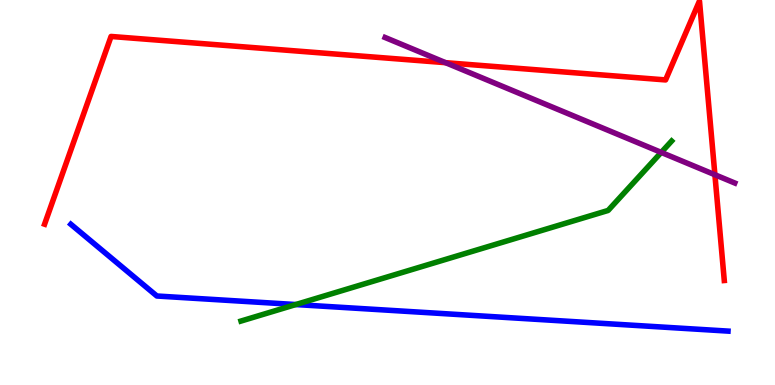[{'lines': ['blue', 'red'], 'intersections': []}, {'lines': ['green', 'red'], 'intersections': []}, {'lines': ['purple', 'red'], 'intersections': [{'x': 5.75, 'y': 8.37}, {'x': 9.22, 'y': 5.46}]}, {'lines': ['blue', 'green'], 'intersections': [{'x': 3.82, 'y': 2.09}]}, {'lines': ['blue', 'purple'], 'intersections': []}, {'lines': ['green', 'purple'], 'intersections': [{'x': 8.53, 'y': 6.04}]}]